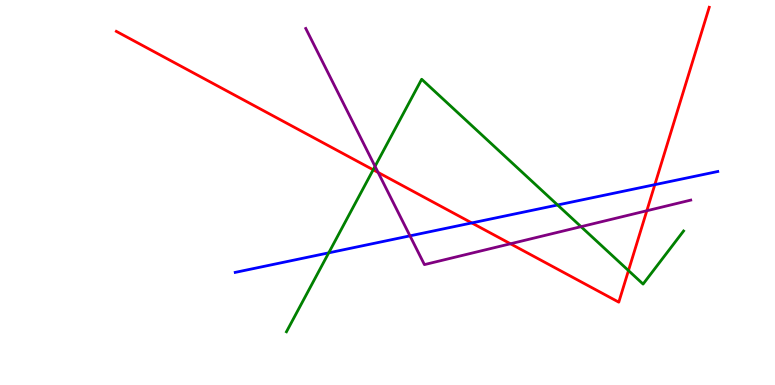[{'lines': ['blue', 'red'], 'intersections': [{'x': 6.09, 'y': 4.21}, {'x': 8.45, 'y': 5.2}]}, {'lines': ['green', 'red'], 'intersections': [{'x': 4.82, 'y': 5.59}, {'x': 8.11, 'y': 2.97}]}, {'lines': ['purple', 'red'], 'intersections': [{'x': 4.88, 'y': 5.52}, {'x': 6.59, 'y': 3.67}, {'x': 8.35, 'y': 4.53}]}, {'lines': ['blue', 'green'], 'intersections': [{'x': 4.24, 'y': 3.43}, {'x': 7.19, 'y': 4.68}]}, {'lines': ['blue', 'purple'], 'intersections': [{'x': 5.29, 'y': 3.87}]}, {'lines': ['green', 'purple'], 'intersections': [{'x': 4.84, 'y': 5.68}, {'x': 7.5, 'y': 4.11}]}]